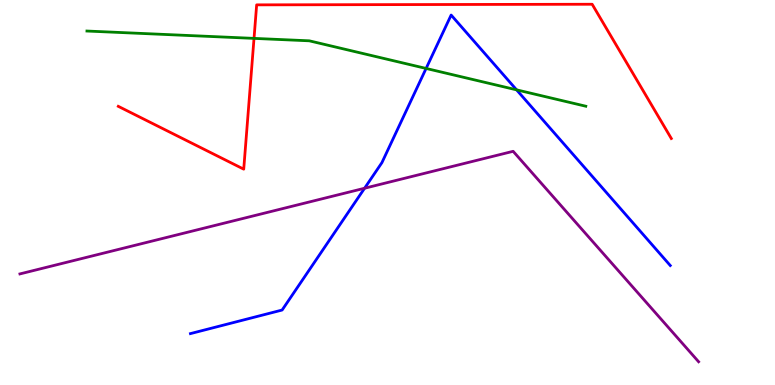[{'lines': ['blue', 'red'], 'intersections': []}, {'lines': ['green', 'red'], 'intersections': [{'x': 3.28, 'y': 9.0}]}, {'lines': ['purple', 'red'], 'intersections': []}, {'lines': ['blue', 'green'], 'intersections': [{'x': 5.5, 'y': 8.22}, {'x': 6.67, 'y': 7.67}]}, {'lines': ['blue', 'purple'], 'intersections': [{'x': 4.7, 'y': 5.11}]}, {'lines': ['green', 'purple'], 'intersections': []}]